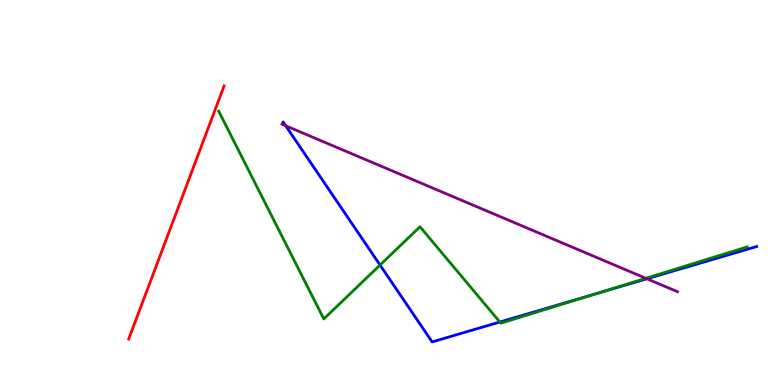[{'lines': ['blue', 'red'], 'intersections': []}, {'lines': ['green', 'red'], 'intersections': []}, {'lines': ['purple', 'red'], 'intersections': []}, {'lines': ['blue', 'green'], 'intersections': [{'x': 4.9, 'y': 3.12}, {'x': 6.45, 'y': 1.64}, {'x': 7.67, 'y': 2.36}]}, {'lines': ['blue', 'purple'], 'intersections': [{'x': 3.69, 'y': 6.73}, {'x': 8.35, 'y': 2.76}]}, {'lines': ['green', 'purple'], 'intersections': [{'x': 8.33, 'y': 2.77}]}]